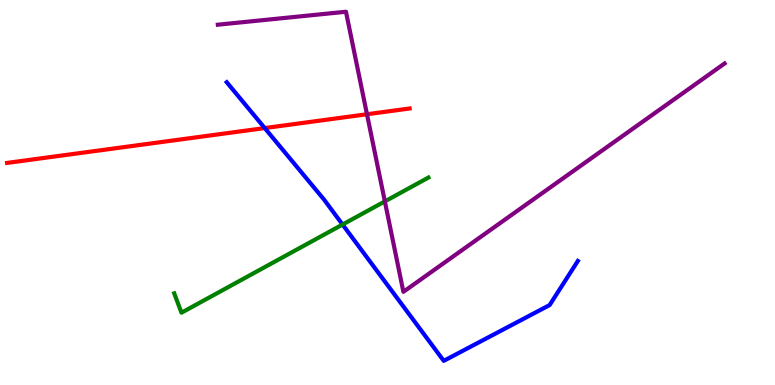[{'lines': ['blue', 'red'], 'intersections': [{'x': 3.42, 'y': 6.67}]}, {'lines': ['green', 'red'], 'intersections': []}, {'lines': ['purple', 'red'], 'intersections': [{'x': 4.74, 'y': 7.03}]}, {'lines': ['blue', 'green'], 'intersections': [{'x': 4.42, 'y': 4.17}]}, {'lines': ['blue', 'purple'], 'intersections': []}, {'lines': ['green', 'purple'], 'intersections': [{'x': 4.97, 'y': 4.77}]}]